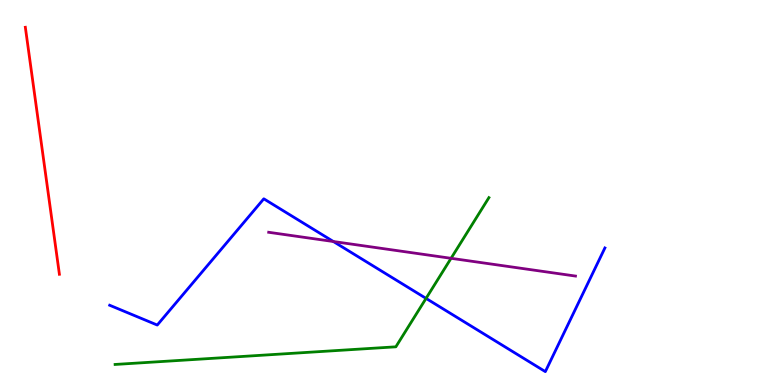[{'lines': ['blue', 'red'], 'intersections': []}, {'lines': ['green', 'red'], 'intersections': []}, {'lines': ['purple', 'red'], 'intersections': []}, {'lines': ['blue', 'green'], 'intersections': [{'x': 5.5, 'y': 2.25}]}, {'lines': ['blue', 'purple'], 'intersections': [{'x': 4.3, 'y': 3.73}]}, {'lines': ['green', 'purple'], 'intersections': [{'x': 5.82, 'y': 3.29}]}]